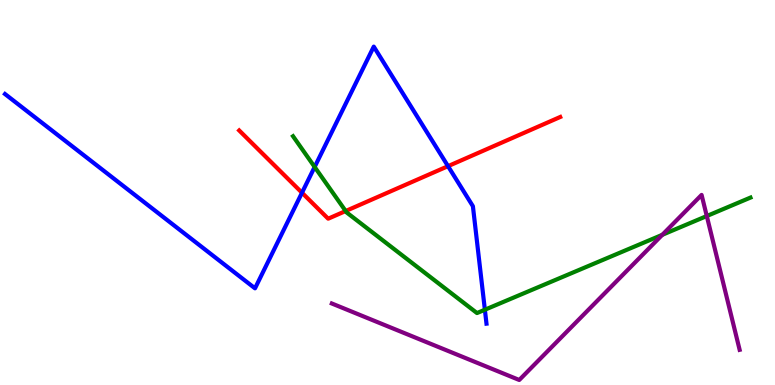[{'lines': ['blue', 'red'], 'intersections': [{'x': 3.9, 'y': 4.99}, {'x': 5.78, 'y': 5.68}]}, {'lines': ['green', 'red'], 'intersections': [{'x': 4.46, 'y': 4.52}]}, {'lines': ['purple', 'red'], 'intersections': []}, {'lines': ['blue', 'green'], 'intersections': [{'x': 4.06, 'y': 5.66}, {'x': 6.26, 'y': 1.96}]}, {'lines': ['blue', 'purple'], 'intersections': []}, {'lines': ['green', 'purple'], 'intersections': [{'x': 8.55, 'y': 3.9}, {'x': 9.12, 'y': 4.39}]}]